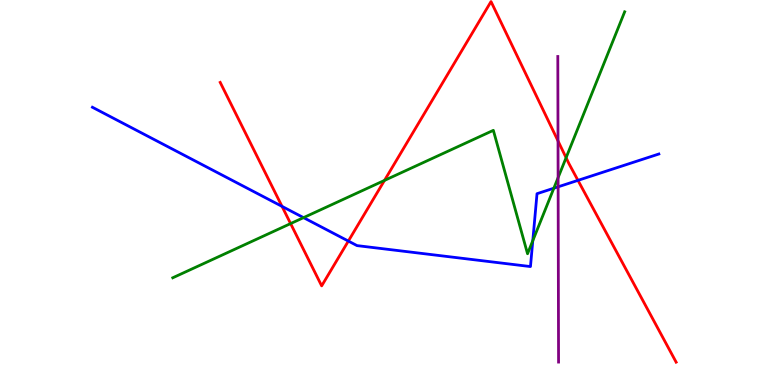[{'lines': ['blue', 'red'], 'intersections': [{'x': 3.64, 'y': 4.64}, {'x': 4.49, 'y': 3.74}, {'x': 7.46, 'y': 5.32}]}, {'lines': ['green', 'red'], 'intersections': [{'x': 3.75, 'y': 4.19}, {'x': 4.96, 'y': 5.31}, {'x': 7.3, 'y': 5.9}]}, {'lines': ['purple', 'red'], 'intersections': [{'x': 7.2, 'y': 6.34}]}, {'lines': ['blue', 'green'], 'intersections': [{'x': 3.92, 'y': 4.35}, {'x': 6.87, 'y': 3.75}, {'x': 7.15, 'y': 5.11}]}, {'lines': ['blue', 'purple'], 'intersections': [{'x': 7.2, 'y': 5.15}]}, {'lines': ['green', 'purple'], 'intersections': [{'x': 7.2, 'y': 5.39}]}]